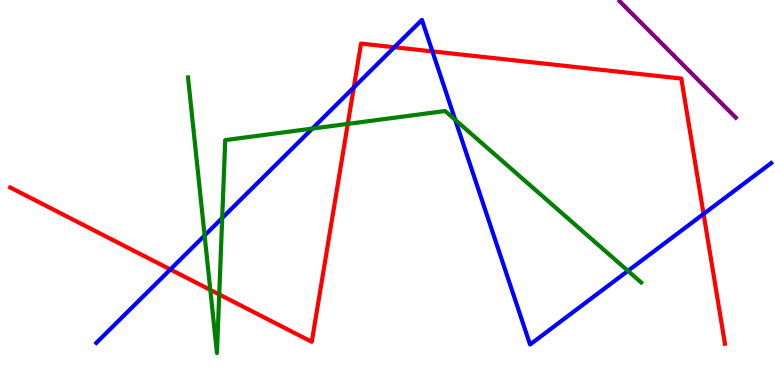[{'lines': ['blue', 'red'], 'intersections': [{'x': 2.2, 'y': 3.0}, {'x': 4.57, 'y': 7.73}, {'x': 5.09, 'y': 8.77}, {'x': 5.58, 'y': 8.67}, {'x': 9.08, 'y': 4.44}]}, {'lines': ['green', 'red'], 'intersections': [{'x': 2.71, 'y': 2.47}, {'x': 2.83, 'y': 2.35}, {'x': 4.49, 'y': 6.78}]}, {'lines': ['purple', 'red'], 'intersections': []}, {'lines': ['blue', 'green'], 'intersections': [{'x': 2.64, 'y': 3.88}, {'x': 2.87, 'y': 4.34}, {'x': 4.03, 'y': 6.66}, {'x': 5.87, 'y': 6.89}, {'x': 8.1, 'y': 2.96}]}, {'lines': ['blue', 'purple'], 'intersections': []}, {'lines': ['green', 'purple'], 'intersections': []}]